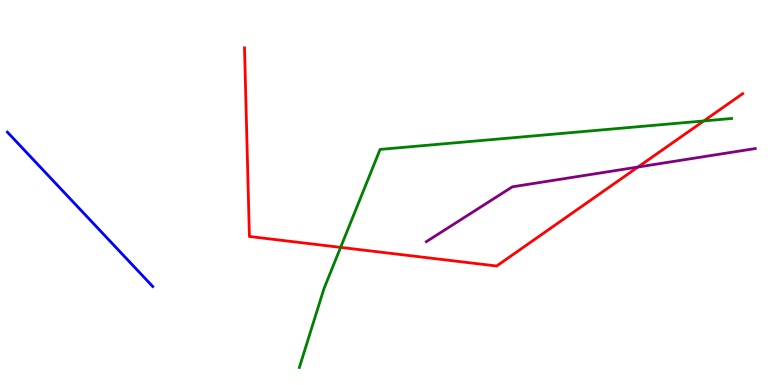[{'lines': ['blue', 'red'], 'intersections': []}, {'lines': ['green', 'red'], 'intersections': [{'x': 4.39, 'y': 3.57}, {'x': 9.08, 'y': 6.86}]}, {'lines': ['purple', 'red'], 'intersections': [{'x': 8.23, 'y': 5.66}]}, {'lines': ['blue', 'green'], 'intersections': []}, {'lines': ['blue', 'purple'], 'intersections': []}, {'lines': ['green', 'purple'], 'intersections': []}]